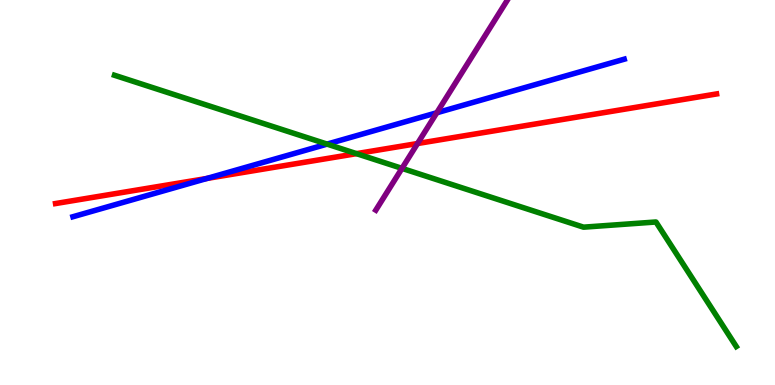[{'lines': ['blue', 'red'], 'intersections': [{'x': 2.67, 'y': 5.36}]}, {'lines': ['green', 'red'], 'intersections': [{'x': 4.6, 'y': 6.01}]}, {'lines': ['purple', 'red'], 'intersections': [{'x': 5.39, 'y': 6.27}]}, {'lines': ['blue', 'green'], 'intersections': [{'x': 4.22, 'y': 6.26}]}, {'lines': ['blue', 'purple'], 'intersections': [{'x': 5.64, 'y': 7.07}]}, {'lines': ['green', 'purple'], 'intersections': [{'x': 5.19, 'y': 5.63}]}]